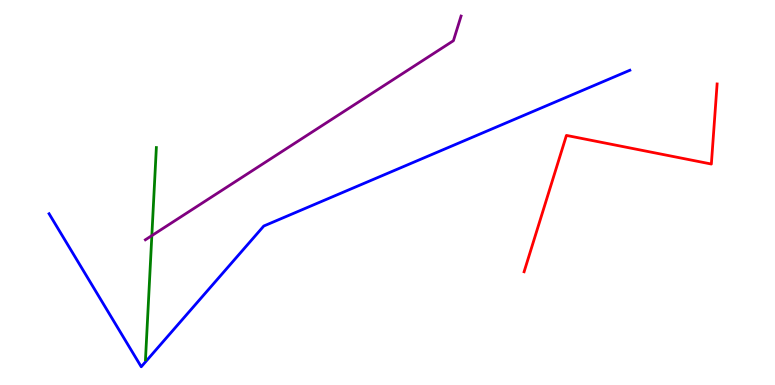[{'lines': ['blue', 'red'], 'intersections': []}, {'lines': ['green', 'red'], 'intersections': []}, {'lines': ['purple', 'red'], 'intersections': []}, {'lines': ['blue', 'green'], 'intersections': []}, {'lines': ['blue', 'purple'], 'intersections': []}, {'lines': ['green', 'purple'], 'intersections': [{'x': 1.96, 'y': 3.88}]}]